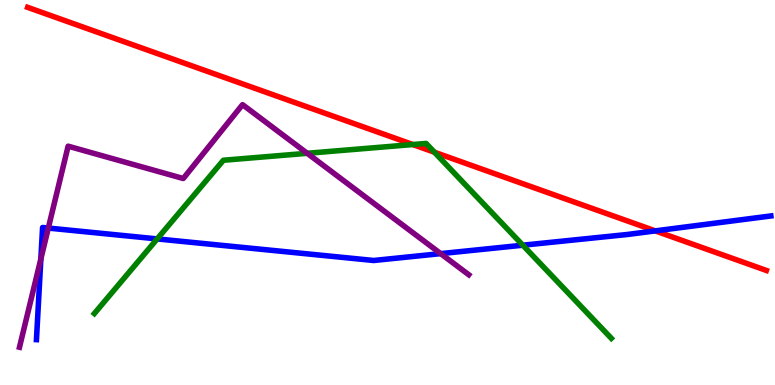[{'lines': ['blue', 'red'], 'intersections': [{'x': 8.46, 'y': 4.0}]}, {'lines': ['green', 'red'], 'intersections': [{'x': 5.33, 'y': 6.25}, {'x': 5.61, 'y': 6.05}]}, {'lines': ['purple', 'red'], 'intersections': []}, {'lines': ['blue', 'green'], 'intersections': [{'x': 2.03, 'y': 3.79}, {'x': 6.75, 'y': 3.63}]}, {'lines': ['blue', 'purple'], 'intersections': [{'x': 0.527, 'y': 3.28}, {'x': 0.623, 'y': 4.08}, {'x': 5.69, 'y': 3.41}]}, {'lines': ['green', 'purple'], 'intersections': [{'x': 3.96, 'y': 6.02}]}]